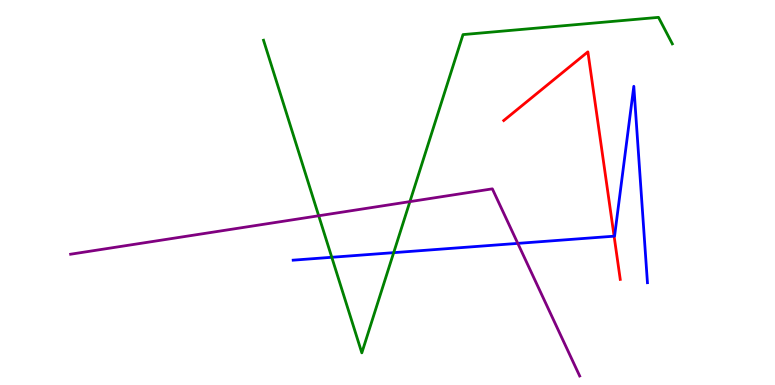[{'lines': ['blue', 'red'], 'intersections': [{'x': 7.92, 'y': 3.87}]}, {'lines': ['green', 'red'], 'intersections': []}, {'lines': ['purple', 'red'], 'intersections': []}, {'lines': ['blue', 'green'], 'intersections': [{'x': 4.28, 'y': 3.32}, {'x': 5.08, 'y': 3.44}]}, {'lines': ['blue', 'purple'], 'intersections': [{'x': 6.68, 'y': 3.68}]}, {'lines': ['green', 'purple'], 'intersections': [{'x': 4.11, 'y': 4.4}, {'x': 5.29, 'y': 4.76}]}]